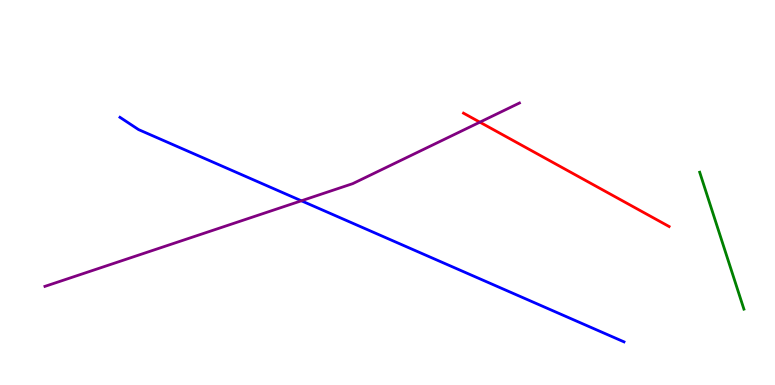[{'lines': ['blue', 'red'], 'intersections': []}, {'lines': ['green', 'red'], 'intersections': []}, {'lines': ['purple', 'red'], 'intersections': [{'x': 6.19, 'y': 6.83}]}, {'lines': ['blue', 'green'], 'intersections': []}, {'lines': ['blue', 'purple'], 'intersections': [{'x': 3.89, 'y': 4.78}]}, {'lines': ['green', 'purple'], 'intersections': []}]